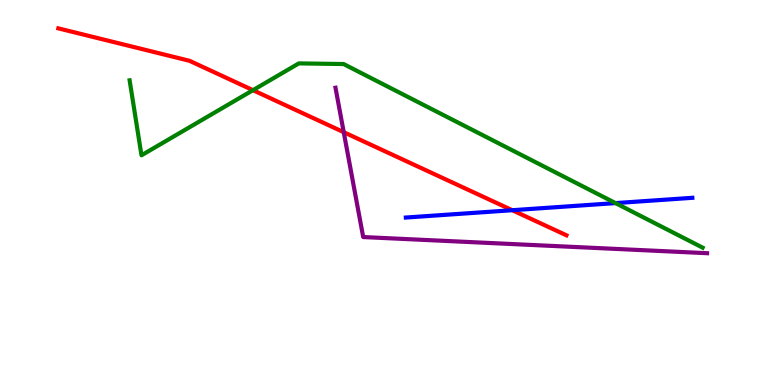[{'lines': ['blue', 'red'], 'intersections': [{'x': 6.61, 'y': 4.54}]}, {'lines': ['green', 'red'], 'intersections': [{'x': 3.26, 'y': 7.66}]}, {'lines': ['purple', 'red'], 'intersections': [{'x': 4.44, 'y': 6.57}]}, {'lines': ['blue', 'green'], 'intersections': [{'x': 7.94, 'y': 4.72}]}, {'lines': ['blue', 'purple'], 'intersections': []}, {'lines': ['green', 'purple'], 'intersections': []}]